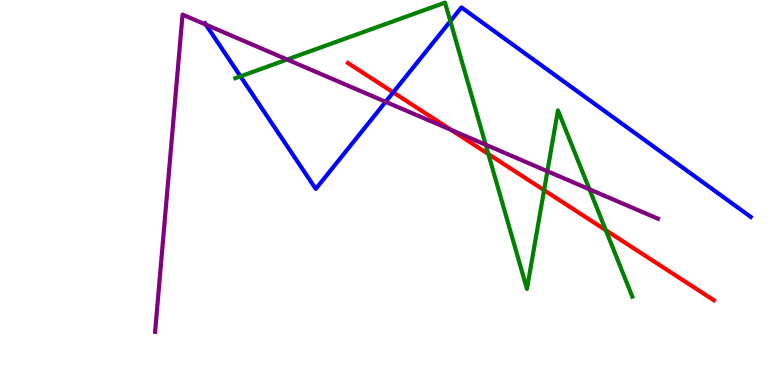[{'lines': ['blue', 'red'], 'intersections': [{'x': 5.07, 'y': 7.6}]}, {'lines': ['green', 'red'], 'intersections': [{'x': 6.3, 'y': 6.0}, {'x': 7.02, 'y': 5.06}, {'x': 7.82, 'y': 4.02}]}, {'lines': ['purple', 'red'], 'intersections': [{'x': 5.82, 'y': 6.63}]}, {'lines': ['blue', 'green'], 'intersections': [{'x': 3.1, 'y': 8.02}, {'x': 5.81, 'y': 9.45}]}, {'lines': ['blue', 'purple'], 'intersections': [{'x': 2.66, 'y': 9.36}, {'x': 4.98, 'y': 7.36}]}, {'lines': ['green', 'purple'], 'intersections': [{'x': 3.71, 'y': 8.45}, {'x': 6.27, 'y': 6.24}, {'x': 7.06, 'y': 5.55}, {'x': 7.61, 'y': 5.08}]}]